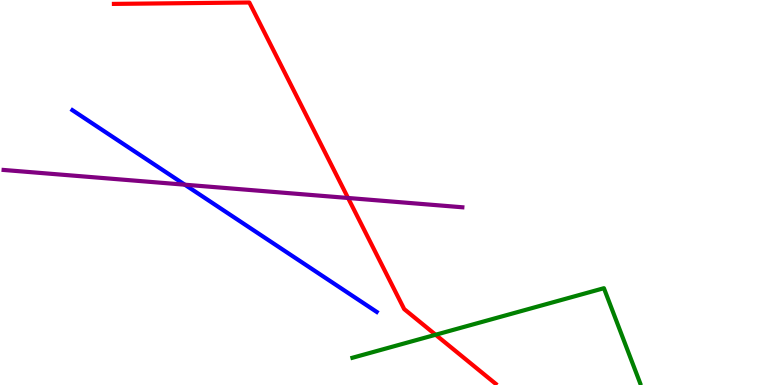[{'lines': ['blue', 'red'], 'intersections': []}, {'lines': ['green', 'red'], 'intersections': [{'x': 5.62, 'y': 1.31}]}, {'lines': ['purple', 'red'], 'intersections': [{'x': 4.49, 'y': 4.86}]}, {'lines': ['blue', 'green'], 'intersections': []}, {'lines': ['blue', 'purple'], 'intersections': [{'x': 2.38, 'y': 5.2}]}, {'lines': ['green', 'purple'], 'intersections': []}]